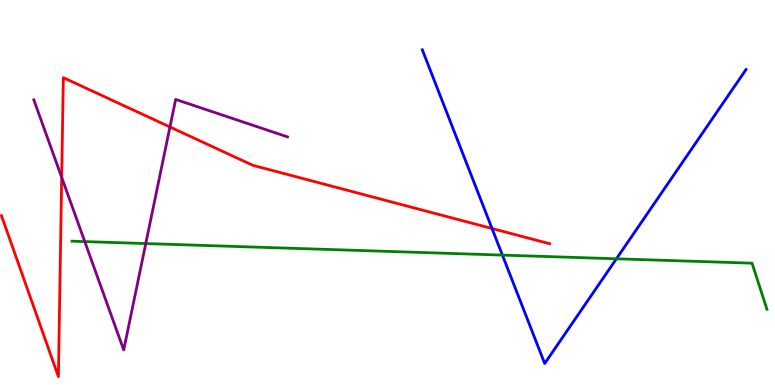[{'lines': ['blue', 'red'], 'intersections': [{'x': 6.35, 'y': 4.06}]}, {'lines': ['green', 'red'], 'intersections': []}, {'lines': ['purple', 'red'], 'intersections': [{'x': 0.796, 'y': 5.39}, {'x': 2.19, 'y': 6.7}]}, {'lines': ['blue', 'green'], 'intersections': [{'x': 6.48, 'y': 3.37}, {'x': 7.95, 'y': 3.28}]}, {'lines': ['blue', 'purple'], 'intersections': []}, {'lines': ['green', 'purple'], 'intersections': [{'x': 1.09, 'y': 3.72}, {'x': 1.88, 'y': 3.67}]}]